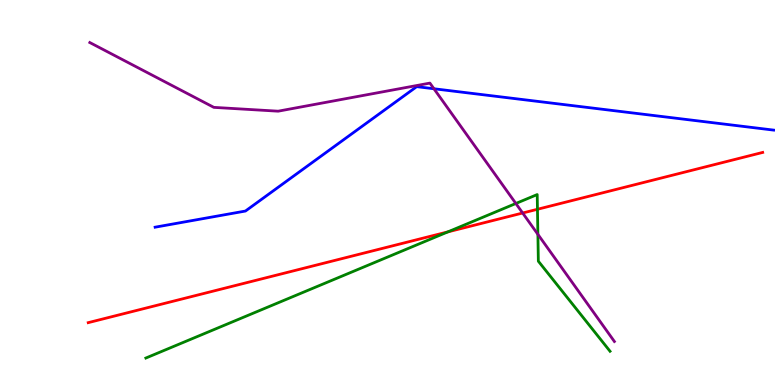[{'lines': ['blue', 'red'], 'intersections': []}, {'lines': ['green', 'red'], 'intersections': [{'x': 5.78, 'y': 3.98}, {'x': 6.93, 'y': 4.56}]}, {'lines': ['purple', 'red'], 'intersections': [{'x': 6.74, 'y': 4.47}]}, {'lines': ['blue', 'green'], 'intersections': []}, {'lines': ['blue', 'purple'], 'intersections': [{'x': 5.6, 'y': 7.69}]}, {'lines': ['green', 'purple'], 'intersections': [{'x': 6.66, 'y': 4.71}, {'x': 6.94, 'y': 3.91}]}]